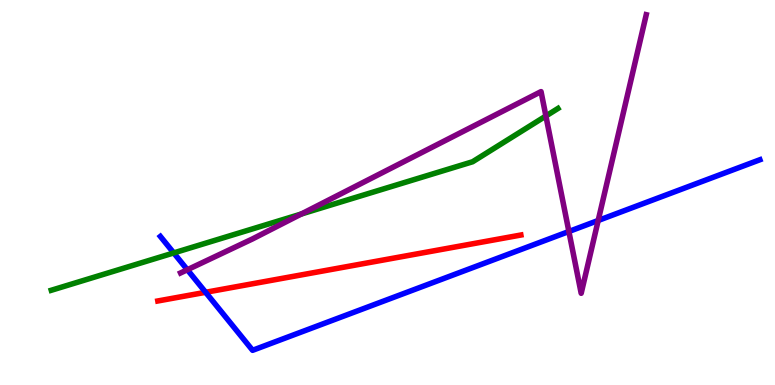[{'lines': ['blue', 'red'], 'intersections': [{'x': 2.65, 'y': 2.41}]}, {'lines': ['green', 'red'], 'intersections': []}, {'lines': ['purple', 'red'], 'intersections': []}, {'lines': ['blue', 'green'], 'intersections': [{'x': 2.24, 'y': 3.43}]}, {'lines': ['blue', 'purple'], 'intersections': [{'x': 2.42, 'y': 2.99}, {'x': 7.34, 'y': 3.99}, {'x': 7.72, 'y': 4.27}]}, {'lines': ['green', 'purple'], 'intersections': [{'x': 3.89, 'y': 4.44}, {'x': 7.04, 'y': 6.99}]}]